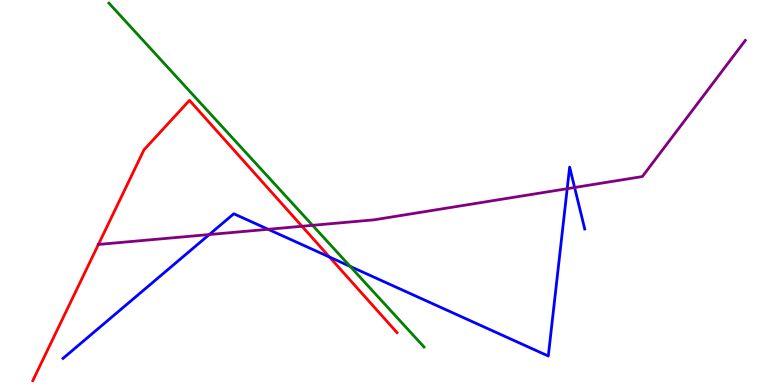[{'lines': ['blue', 'red'], 'intersections': [{'x': 4.25, 'y': 3.32}]}, {'lines': ['green', 'red'], 'intersections': []}, {'lines': ['purple', 'red'], 'intersections': [{'x': 1.27, 'y': 3.65}, {'x': 3.9, 'y': 4.12}]}, {'lines': ['blue', 'green'], 'intersections': [{'x': 4.52, 'y': 3.08}]}, {'lines': ['blue', 'purple'], 'intersections': [{'x': 2.7, 'y': 3.91}, {'x': 3.46, 'y': 4.04}, {'x': 7.32, 'y': 5.1}, {'x': 7.41, 'y': 5.13}]}, {'lines': ['green', 'purple'], 'intersections': [{'x': 4.03, 'y': 4.15}]}]